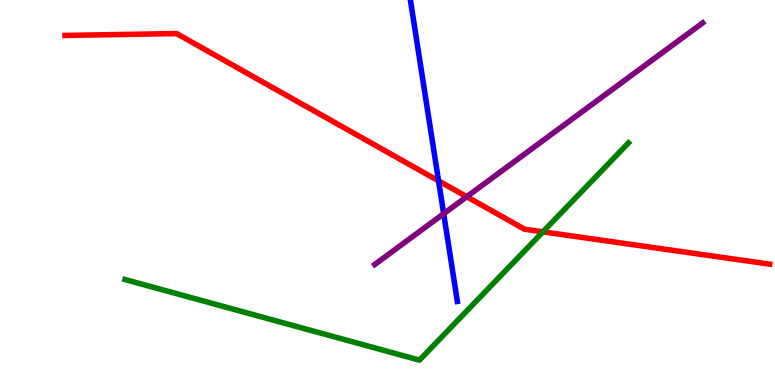[{'lines': ['blue', 'red'], 'intersections': [{'x': 5.66, 'y': 5.3}]}, {'lines': ['green', 'red'], 'intersections': [{'x': 7.01, 'y': 3.98}]}, {'lines': ['purple', 'red'], 'intersections': [{'x': 6.02, 'y': 4.89}]}, {'lines': ['blue', 'green'], 'intersections': []}, {'lines': ['blue', 'purple'], 'intersections': [{'x': 5.72, 'y': 4.45}]}, {'lines': ['green', 'purple'], 'intersections': []}]